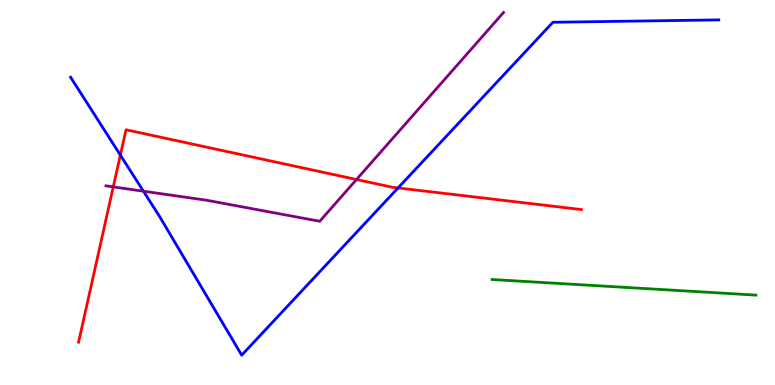[{'lines': ['blue', 'red'], 'intersections': [{'x': 1.55, 'y': 5.97}, {'x': 5.14, 'y': 5.12}]}, {'lines': ['green', 'red'], 'intersections': []}, {'lines': ['purple', 'red'], 'intersections': [{'x': 1.46, 'y': 5.15}, {'x': 4.6, 'y': 5.34}]}, {'lines': ['blue', 'green'], 'intersections': []}, {'lines': ['blue', 'purple'], 'intersections': [{'x': 1.85, 'y': 5.03}]}, {'lines': ['green', 'purple'], 'intersections': []}]